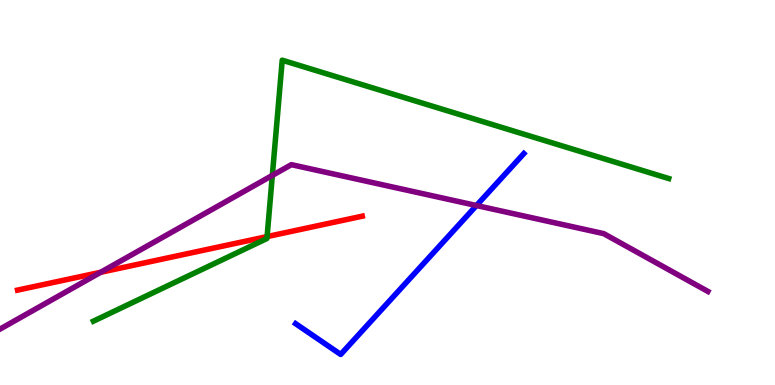[{'lines': ['blue', 'red'], 'intersections': []}, {'lines': ['green', 'red'], 'intersections': [{'x': 3.45, 'y': 3.85}]}, {'lines': ['purple', 'red'], 'intersections': [{'x': 1.3, 'y': 2.93}]}, {'lines': ['blue', 'green'], 'intersections': []}, {'lines': ['blue', 'purple'], 'intersections': [{'x': 6.15, 'y': 4.66}]}, {'lines': ['green', 'purple'], 'intersections': [{'x': 3.51, 'y': 5.44}]}]